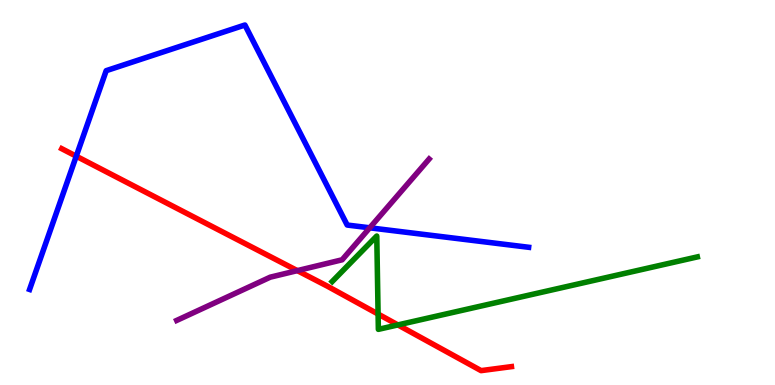[{'lines': ['blue', 'red'], 'intersections': [{'x': 0.984, 'y': 5.94}]}, {'lines': ['green', 'red'], 'intersections': [{'x': 4.88, 'y': 1.84}, {'x': 5.13, 'y': 1.56}]}, {'lines': ['purple', 'red'], 'intersections': [{'x': 3.84, 'y': 2.97}]}, {'lines': ['blue', 'green'], 'intersections': []}, {'lines': ['blue', 'purple'], 'intersections': [{'x': 4.77, 'y': 4.08}]}, {'lines': ['green', 'purple'], 'intersections': []}]